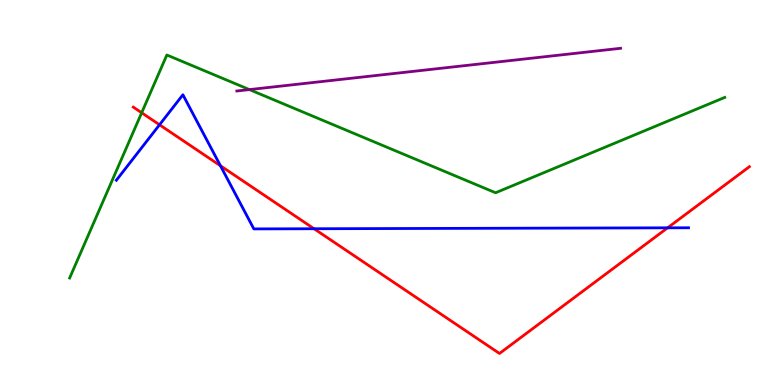[{'lines': ['blue', 'red'], 'intersections': [{'x': 2.06, 'y': 6.76}, {'x': 2.84, 'y': 5.69}, {'x': 4.05, 'y': 4.06}, {'x': 8.61, 'y': 4.08}]}, {'lines': ['green', 'red'], 'intersections': [{'x': 1.83, 'y': 7.07}]}, {'lines': ['purple', 'red'], 'intersections': []}, {'lines': ['blue', 'green'], 'intersections': []}, {'lines': ['blue', 'purple'], 'intersections': []}, {'lines': ['green', 'purple'], 'intersections': [{'x': 3.22, 'y': 7.67}]}]